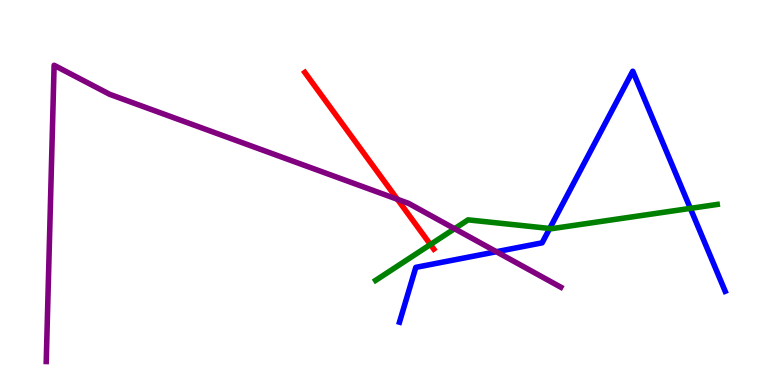[{'lines': ['blue', 'red'], 'intersections': []}, {'lines': ['green', 'red'], 'intersections': [{'x': 5.55, 'y': 3.65}]}, {'lines': ['purple', 'red'], 'intersections': [{'x': 5.13, 'y': 4.82}]}, {'lines': ['blue', 'green'], 'intersections': [{'x': 7.09, 'y': 4.07}, {'x': 8.91, 'y': 4.59}]}, {'lines': ['blue', 'purple'], 'intersections': [{'x': 6.4, 'y': 3.46}]}, {'lines': ['green', 'purple'], 'intersections': [{'x': 5.87, 'y': 4.06}]}]